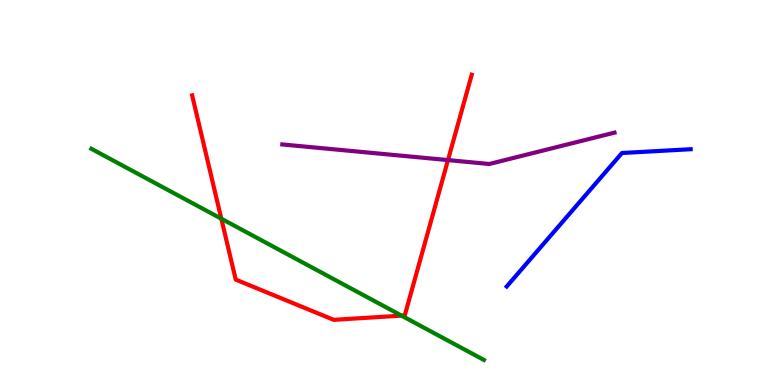[{'lines': ['blue', 'red'], 'intersections': []}, {'lines': ['green', 'red'], 'intersections': [{'x': 2.86, 'y': 4.32}, {'x': 5.18, 'y': 1.8}]}, {'lines': ['purple', 'red'], 'intersections': [{'x': 5.78, 'y': 5.84}]}, {'lines': ['blue', 'green'], 'intersections': []}, {'lines': ['blue', 'purple'], 'intersections': []}, {'lines': ['green', 'purple'], 'intersections': []}]